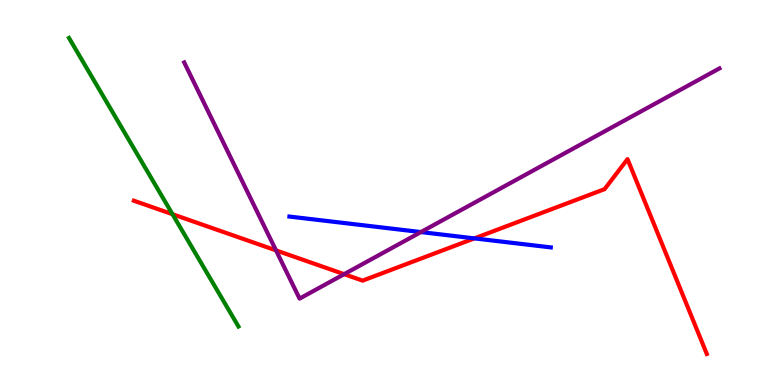[{'lines': ['blue', 'red'], 'intersections': [{'x': 6.12, 'y': 3.81}]}, {'lines': ['green', 'red'], 'intersections': [{'x': 2.23, 'y': 4.44}]}, {'lines': ['purple', 'red'], 'intersections': [{'x': 3.56, 'y': 3.5}, {'x': 4.44, 'y': 2.88}]}, {'lines': ['blue', 'green'], 'intersections': []}, {'lines': ['blue', 'purple'], 'intersections': [{'x': 5.43, 'y': 3.97}]}, {'lines': ['green', 'purple'], 'intersections': []}]